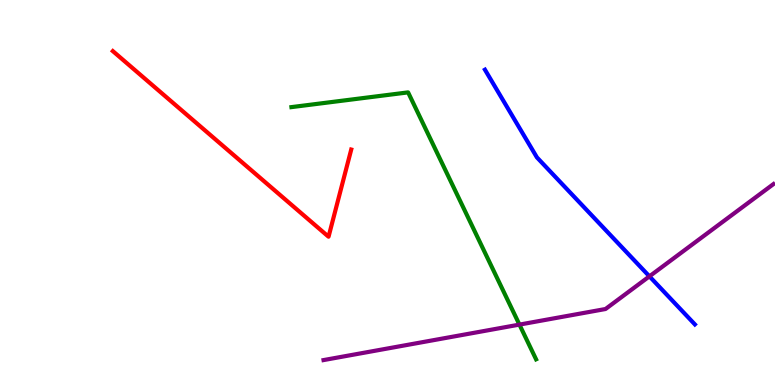[{'lines': ['blue', 'red'], 'intersections': []}, {'lines': ['green', 'red'], 'intersections': []}, {'lines': ['purple', 'red'], 'intersections': []}, {'lines': ['blue', 'green'], 'intersections': []}, {'lines': ['blue', 'purple'], 'intersections': [{'x': 8.38, 'y': 2.82}]}, {'lines': ['green', 'purple'], 'intersections': [{'x': 6.7, 'y': 1.57}]}]